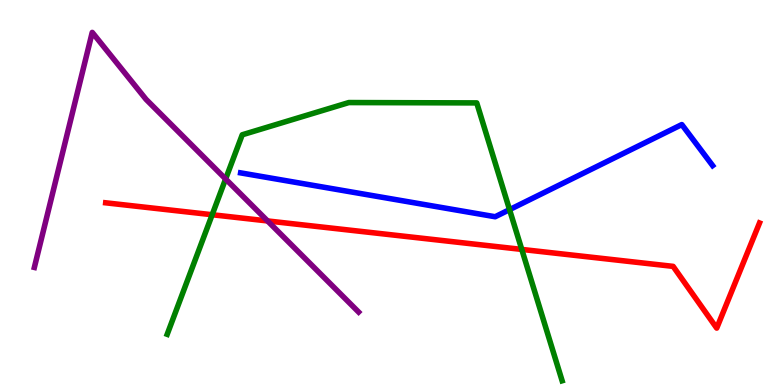[{'lines': ['blue', 'red'], 'intersections': []}, {'lines': ['green', 'red'], 'intersections': [{'x': 2.74, 'y': 4.42}, {'x': 6.73, 'y': 3.52}]}, {'lines': ['purple', 'red'], 'intersections': [{'x': 3.45, 'y': 4.26}]}, {'lines': ['blue', 'green'], 'intersections': [{'x': 6.57, 'y': 4.55}]}, {'lines': ['blue', 'purple'], 'intersections': []}, {'lines': ['green', 'purple'], 'intersections': [{'x': 2.91, 'y': 5.35}]}]